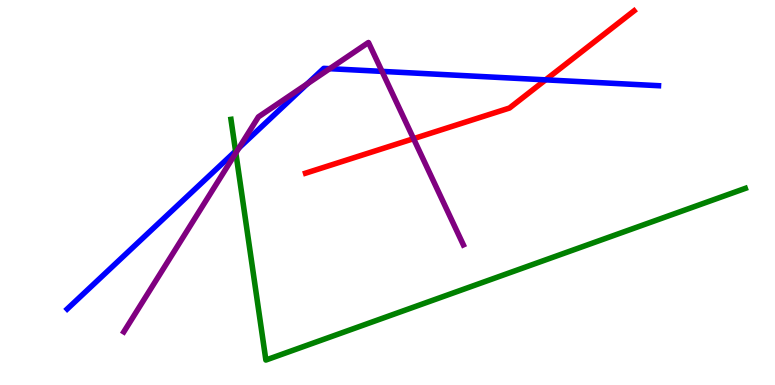[{'lines': ['blue', 'red'], 'intersections': [{'x': 7.04, 'y': 7.93}]}, {'lines': ['green', 'red'], 'intersections': []}, {'lines': ['purple', 'red'], 'intersections': [{'x': 5.34, 'y': 6.4}]}, {'lines': ['blue', 'green'], 'intersections': [{'x': 3.04, 'y': 6.08}]}, {'lines': ['blue', 'purple'], 'intersections': [{'x': 3.08, 'y': 6.16}, {'x': 3.97, 'y': 7.82}, {'x': 4.25, 'y': 8.22}, {'x': 4.93, 'y': 8.15}]}, {'lines': ['green', 'purple'], 'intersections': [{'x': 3.04, 'y': 6.03}]}]